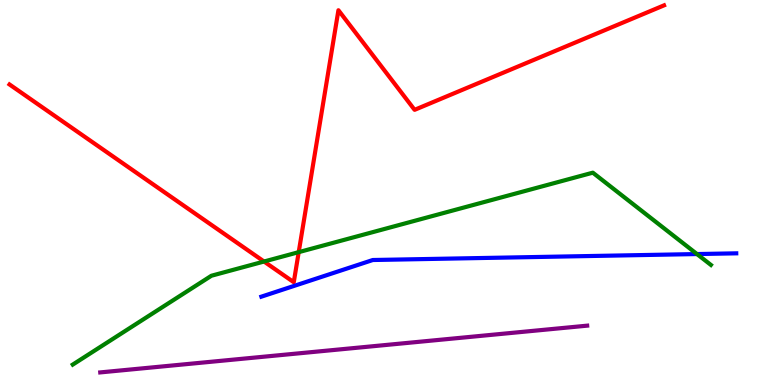[{'lines': ['blue', 'red'], 'intersections': []}, {'lines': ['green', 'red'], 'intersections': [{'x': 3.41, 'y': 3.21}, {'x': 3.85, 'y': 3.45}]}, {'lines': ['purple', 'red'], 'intersections': []}, {'lines': ['blue', 'green'], 'intersections': [{'x': 8.99, 'y': 3.4}]}, {'lines': ['blue', 'purple'], 'intersections': []}, {'lines': ['green', 'purple'], 'intersections': []}]